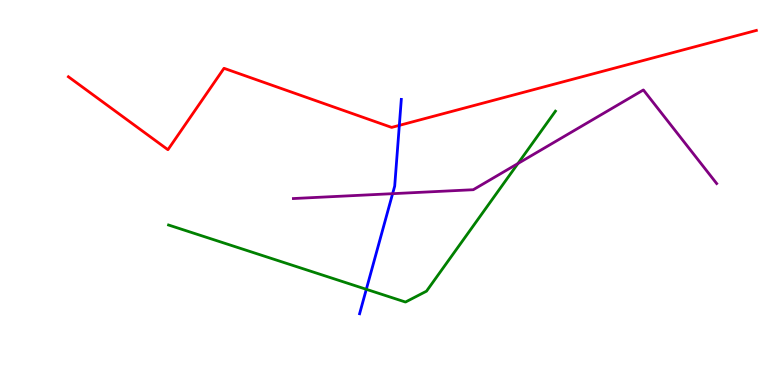[{'lines': ['blue', 'red'], 'intersections': [{'x': 5.15, 'y': 6.74}]}, {'lines': ['green', 'red'], 'intersections': []}, {'lines': ['purple', 'red'], 'intersections': []}, {'lines': ['blue', 'green'], 'intersections': [{'x': 4.73, 'y': 2.49}]}, {'lines': ['blue', 'purple'], 'intersections': [{'x': 5.07, 'y': 4.97}]}, {'lines': ['green', 'purple'], 'intersections': [{'x': 6.68, 'y': 5.75}]}]